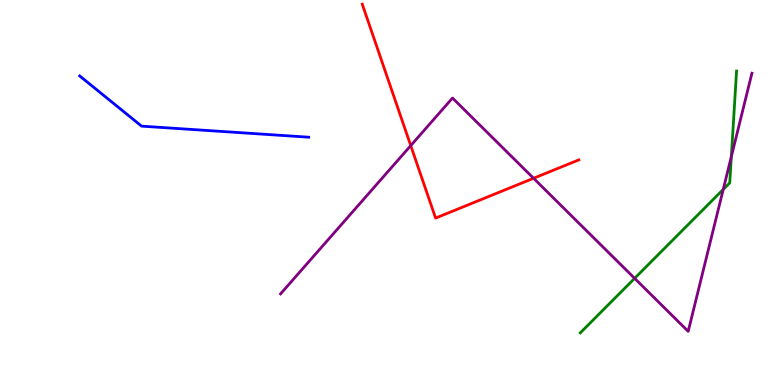[{'lines': ['blue', 'red'], 'intersections': []}, {'lines': ['green', 'red'], 'intersections': []}, {'lines': ['purple', 'red'], 'intersections': [{'x': 5.3, 'y': 6.22}, {'x': 6.88, 'y': 5.37}]}, {'lines': ['blue', 'green'], 'intersections': []}, {'lines': ['blue', 'purple'], 'intersections': []}, {'lines': ['green', 'purple'], 'intersections': [{'x': 8.19, 'y': 2.77}, {'x': 9.33, 'y': 5.08}, {'x': 9.44, 'y': 5.93}]}]